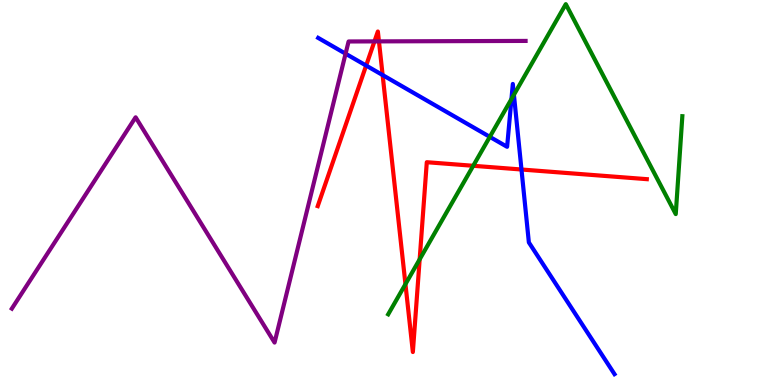[{'lines': ['blue', 'red'], 'intersections': [{'x': 4.72, 'y': 8.3}, {'x': 4.94, 'y': 8.05}, {'x': 6.73, 'y': 5.6}]}, {'lines': ['green', 'red'], 'intersections': [{'x': 5.23, 'y': 2.62}, {'x': 5.42, 'y': 3.26}, {'x': 6.11, 'y': 5.69}]}, {'lines': ['purple', 'red'], 'intersections': [{'x': 4.83, 'y': 8.92}, {'x': 4.89, 'y': 8.93}]}, {'lines': ['blue', 'green'], 'intersections': [{'x': 6.32, 'y': 6.45}, {'x': 6.6, 'y': 7.43}, {'x': 6.63, 'y': 7.54}]}, {'lines': ['blue', 'purple'], 'intersections': [{'x': 4.46, 'y': 8.61}]}, {'lines': ['green', 'purple'], 'intersections': []}]